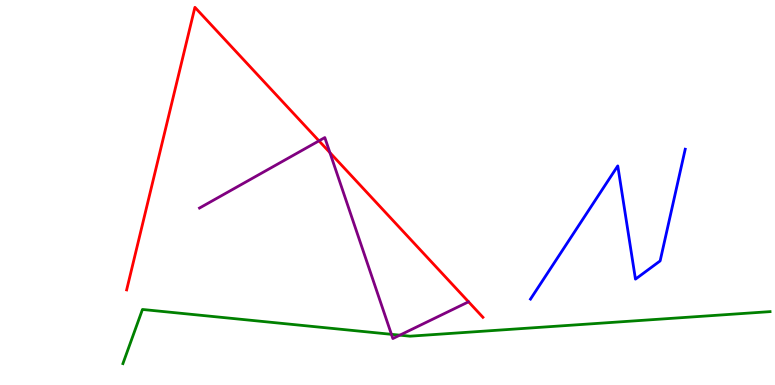[{'lines': ['blue', 'red'], 'intersections': []}, {'lines': ['green', 'red'], 'intersections': []}, {'lines': ['purple', 'red'], 'intersections': [{'x': 4.12, 'y': 6.34}, {'x': 4.26, 'y': 6.04}]}, {'lines': ['blue', 'green'], 'intersections': []}, {'lines': ['blue', 'purple'], 'intersections': []}, {'lines': ['green', 'purple'], 'intersections': [{'x': 5.05, 'y': 1.32}, {'x': 5.16, 'y': 1.29}]}]